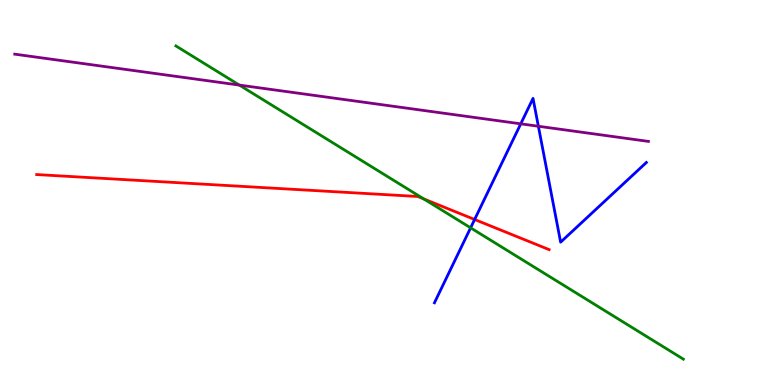[{'lines': ['blue', 'red'], 'intersections': [{'x': 6.12, 'y': 4.3}]}, {'lines': ['green', 'red'], 'intersections': [{'x': 5.47, 'y': 4.83}]}, {'lines': ['purple', 'red'], 'intersections': []}, {'lines': ['blue', 'green'], 'intersections': [{'x': 6.07, 'y': 4.08}]}, {'lines': ['blue', 'purple'], 'intersections': [{'x': 6.72, 'y': 6.78}, {'x': 6.95, 'y': 6.72}]}, {'lines': ['green', 'purple'], 'intersections': [{'x': 3.09, 'y': 7.79}]}]